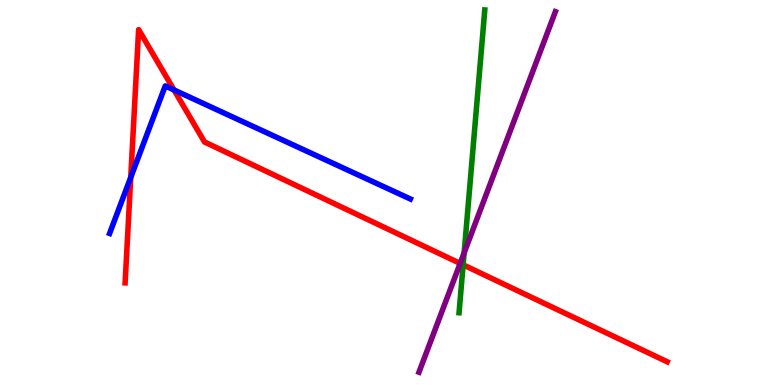[{'lines': ['blue', 'red'], 'intersections': [{'x': 1.69, 'y': 5.39}, {'x': 2.25, 'y': 7.66}]}, {'lines': ['green', 'red'], 'intersections': [{'x': 5.98, 'y': 3.12}]}, {'lines': ['purple', 'red'], 'intersections': [{'x': 5.94, 'y': 3.16}]}, {'lines': ['blue', 'green'], 'intersections': []}, {'lines': ['blue', 'purple'], 'intersections': []}, {'lines': ['green', 'purple'], 'intersections': [{'x': 5.99, 'y': 3.43}]}]